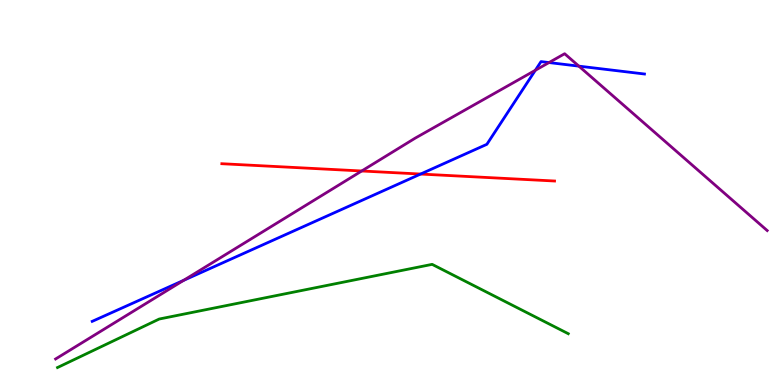[{'lines': ['blue', 'red'], 'intersections': [{'x': 5.43, 'y': 5.48}]}, {'lines': ['green', 'red'], 'intersections': []}, {'lines': ['purple', 'red'], 'intersections': [{'x': 4.67, 'y': 5.56}]}, {'lines': ['blue', 'green'], 'intersections': []}, {'lines': ['blue', 'purple'], 'intersections': [{'x': 2.37, 'y': 2.72}, {'x': 6.91, 'y': 8.17}, {'x': 7.08, 'y': 8.37}, {'x': 7.47, 'y': 8.28}]}, {'lines': ['green', 'purple'], 'intersections': []}]